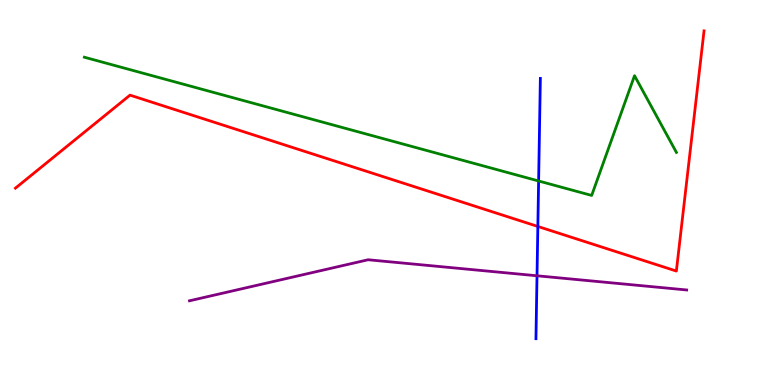[{'lines': ['blue', 'red'], 'intersections': [{'x': 6.94, 'y': 4.12}]}, {'lines': ['green', 'red'], 'intersections': []}, {'lines': ['purple', 'red'], 'intersections': []}, {'lines': ['blue', 'green'], 'intersections': [{'x': 6.95, 'y': 5.3}]}, {'lines': ['blue', 'purple'], 'intersections': [{'x': 6.93, 'y': 2.84}]}, {'lines': ['green', 'purple'], 'intersections': []}]